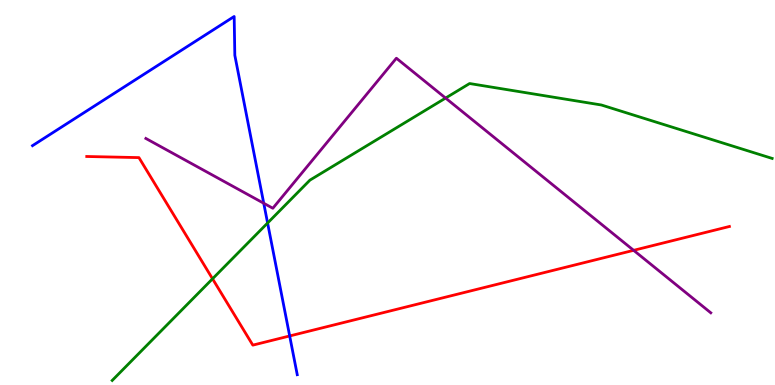[{'lines': ['blue', 'red'], 'intersections': [{'x': 3.74, 'y': 1.27}]}, {'lines': ['green', 'red'], 'intersections': [{'x': 2.74, 'y': 2.76}]}, {'lines': ['purple', 'red'], 'intersections': [{'x': 8.18, 'y': 3.5}]}, {'lines': ['blue', 'green'], 'intersections': [{'x': 3.45, 'y': 4.21}]}, {'lines': ['blue', 'purple'], 'intersections': [{'x': 3.4, 'y': 4.72}]}, {'lines': ['green', 'purple'], 'intersections': [{'x': 5.75, 'y': 7.45}]}]